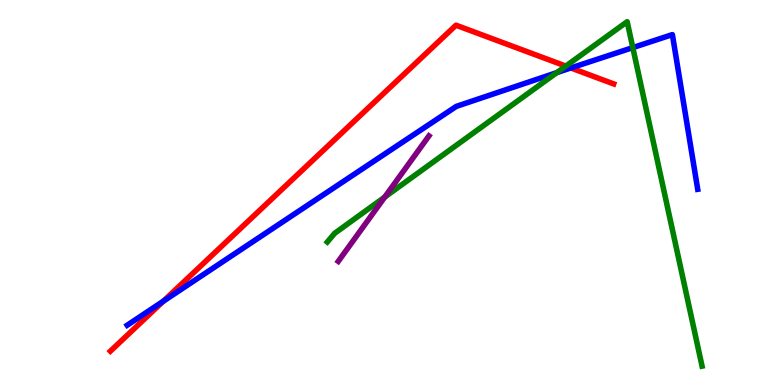[{'lines': ['blue', 'red'], 'intersections': [{'x': 2.11, 'y': 2.18}, {'x': 7.37, 'y': 8.23}]}, {'lines': ['green', 'red'], 'intersections': [{'x': 7.3, 'y': 8.28}]}, {'lines': ['purple', 'red'], 'intersections': []}, {'lines': ['blue', 'green'], 'intersections': [{'x': 7.18, 'y': 8.11}, {'x': 8.17, 'y': 8.76}]}, {'lines': ['blue', 'purple'], 'intersections': []}, {'lines': ['green', 'purple'], 'intersections': [{'x': 4.96, 'y': 4.88}]}]